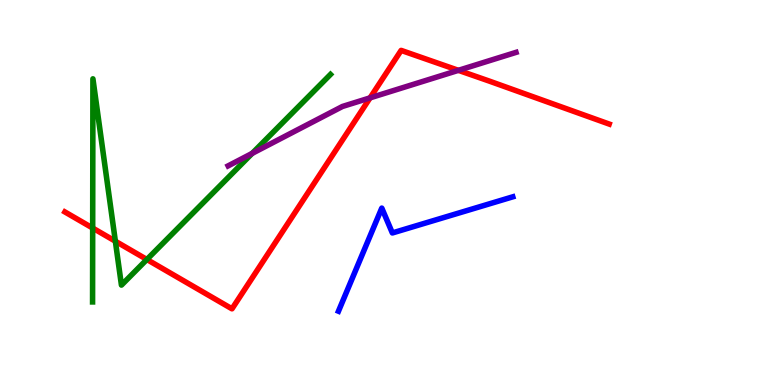[{'lines': ['blue', 'red'], 'intersections': []}, {'lines': ['green', 'red'], 'intersections': [{'x': 1.2, 'y': 4.08}, {'x': 1.49, 'y': 3.73}, {'x': 1.9, 'y': 3.26}]}, {'lines': ['purple', 'red'], 'intersections': [{'x': 4.78, 'y': 7.46}, {'x': 5.91, 'y': 8.17}]}, {'lines': ['blue', 'green'], 'intersections': []}, {'lines': ['blue', 'purple'], 'intersections': []}, {'lines': ['green', 'purple'], 'intersections': [{'x': 3.25, 'y': 6.02}]}]